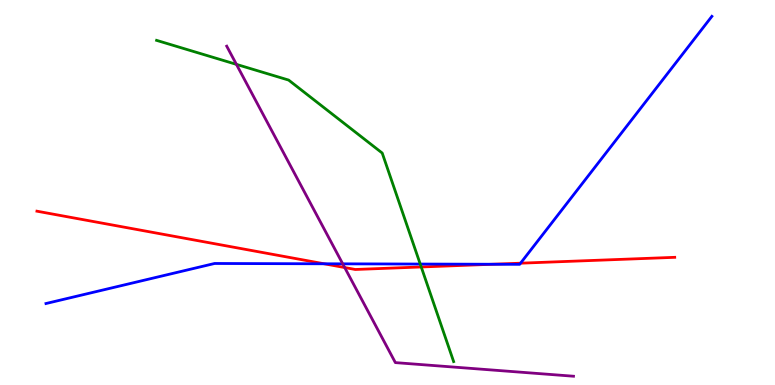[{'lines': ['blue', 'red'], 'intersections': [{'x': 4.18, 'y': 3.15}, {'x': 6.36, 'y': 3.14}, {'x': 6.72, 'y': 3.16}]}, {'lines': ['green', 'red'], 'intersections': [{'x': 5.44, 'y': 3.07}]}, {'lines': ['purple', 'red'], 'intersections': [{'x': 4.45, 'y': 3.05}]}, {'lines': ['blue', 'green'], 'intersections': [{'x': 5.42, 'y': 3.14}]}, {'lines': ['blue', 'purple'], 'intersections': [{'x': 4.42, 'y': 3.15}]}, {'lines': ['green', 'purple'], 'intersections': [{'x': 3.05, 'y': 8.33}]}]